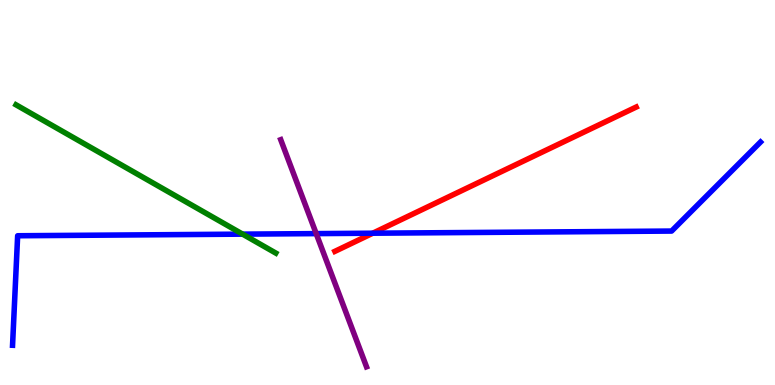[{'lines': ['blue', 'red'], 'intersections': [{'x': 4.81, 'y': 3.94}]}, {'lines': ['green', 'red'], 'intersections': []}, {'lines': ['purple', 'red'], 'intersections': []}, {'lines': ['blue', 'green'], 'intersections': [{'x': 3.13, 'y': 3.92}]}, {'lines': ['blue', 'purple'], 'intersections': [{'x': 4.08, 'y': 3.93}]}, {'lines': ['green', 'purple'], 'intersections': []}]